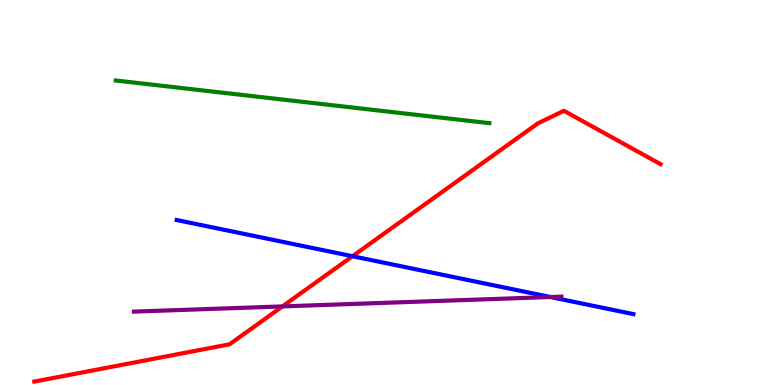[{'lines': ['blue', 'red'], 'intersections': [{'x': 4.55, 'y': 3.34}]}, {'lines': ['green', 'red'], 'intersections': []}, {'lines': ['purple', 'red'], 'intersections': [{'x': 3.64, 'y': 2.04}]}, {'lines': ['blue', 'green'], 'intersections': []}, {'lines': ['blue', 'purple'], 'intersections': [{'x': 7.1, 'y': 2.29}]}, {'lines': ['green', 'purple'], 'intersections': []}]